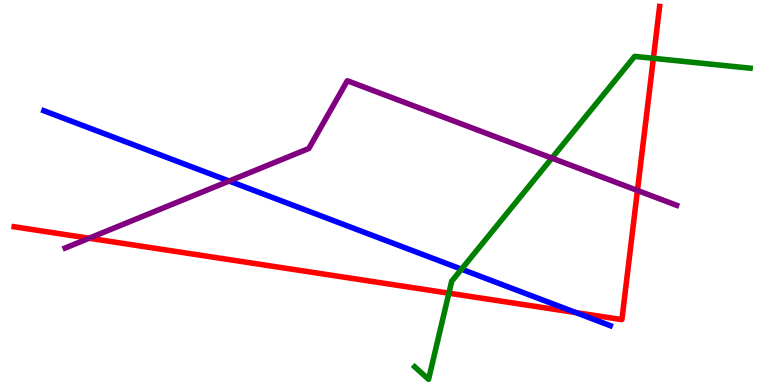[{'lines': ['blue', 'red'], 'intersections': [{'x': 7.43, 'y': 1.88}]}, {'lines': ['green', 'red'], 'intersections': [{'x': 5.79, 'y': 2.38}, {'x': 8.43, 'y': 8.49}]}, {'lines': ['purple', 'red'], 'intersections': [{'x': 1.15, 'y': 3.81}, {'x': 8.23, 'y': 5.05}]}, {'lines': ['blue', 'green'], 'intersections': [{'x': 5.95, 'y': 3.01}]}, {'lines': ['blue', 'purple'], 'intersections': [{'x': 2.96, 'y': 5.3}]}, {'lines': ['green', 'purple'], 'intersections': [{'x': 7.12, 'y': 5.89}]}]